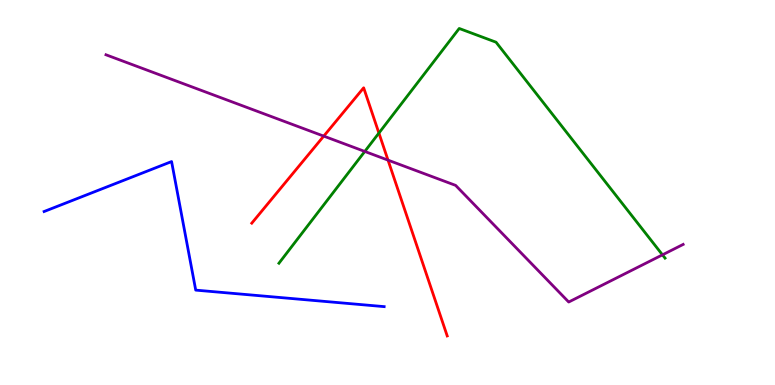[{'lines': ['blue', 'red'], 'intersections': []}, {'lines': ['green', 'red'], 'intersections': [{'x': 4.89, 'y': 6.54}]}, {'lines': ['purple', 'red'], 'intersections': [{'x': 4.18, 'y': 6.46}, {'x': 5.01, 'y': 5.84}]}, {'lines': ['blue', 'green'], 'intersections': []}, {'lines': ['blue', 'purple'], 'intersections': []}, {'lines': ['green', 'purple'], 'intersections': [{'x': 4.71, 'y': 6.07}, {'x': 8.55, 'y': 3.38}]}]